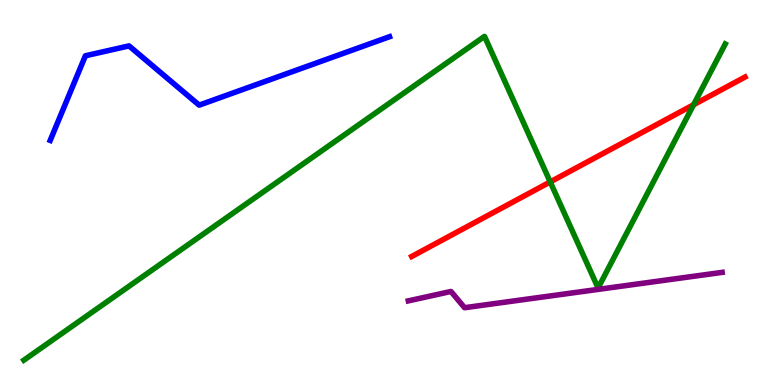[{'lines': ['blue', 'red'], 'intersections': []}, {'lines': ['green', 'red'], 'intersections': [{'x': 7.1, 'y': 5.27}, {'x': 8.95, 'y': 7.28}]}, {'lines': ['purple', 'red'], 'intersections': []}, {'lines': ['blue', 'green'], 'intersections': []}, {'lines': ['blue', 'purple'], 'intersections': []}, {'lines': ['green', 'purple'], 'intersections': []}]